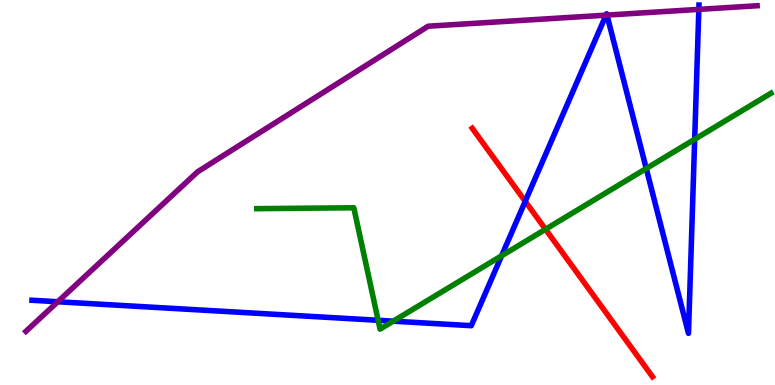[{'lines': ['blue', 'red'], 'intersections': [{'x': 6.78, 'y': 4.77}]}, {'lines': ['green', 'red'], 'intersections': [{'x': 7.04, 'y': 4.04}]}, {'lines': ['purple', 'red'], 'intersections': []}, {'lines': ['blue', 'green'], 'intersections': [{'x': 4.88, 'y': 1.68}, {'x': 5.07, 'y': 1.66}, {'x': 6.47, 'y': 3.36}, {'x': 8.34, 'y': 5.62}, {'x': 8.96, 'y': 6.38}]}, {'lines': ['blue', 'purple'], 'intersections': [{'x': 0.745, 'y': 2.16}, {'x': 7.82, 'y': 9.61}, {'x': 7.83, 'y': 9.61}, {'x': 9.02, 'y': 9.76}]}, {'lines': ['green', 'purple'], 'intersections': []}]